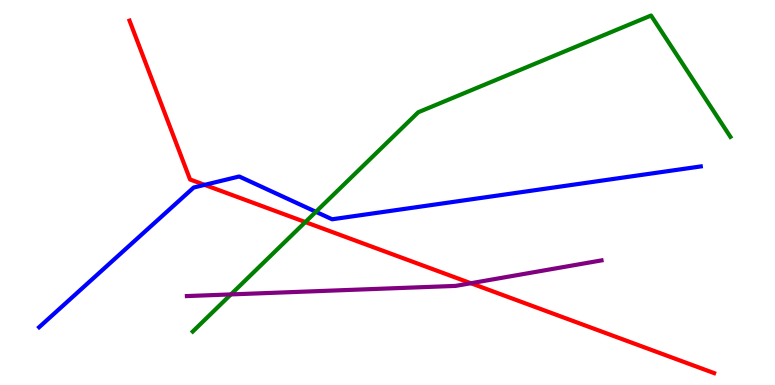[{'lines': ['blue', 'red'], 'intersections': [{'x': 2.64, 'y': 5.2}]}, {'lines': ['green', 'red'], 'intersections': [{'x': 3.94, 'y': 4.23}]}, {'lines': ['purple', 'red'], 'intersections': [{'x': 6.08, 'y': 2.64}]}, {'lines': ['blue', 'green'], 'intersections': [{'x': 4.08, 'y': 4.5}]}, {'lines': ['blue', 'purple'], 'intersections': []}, {'lines': ['green', 'purple'], 'intersections': [{'x': 2.98, 'y': 2.35}]}]